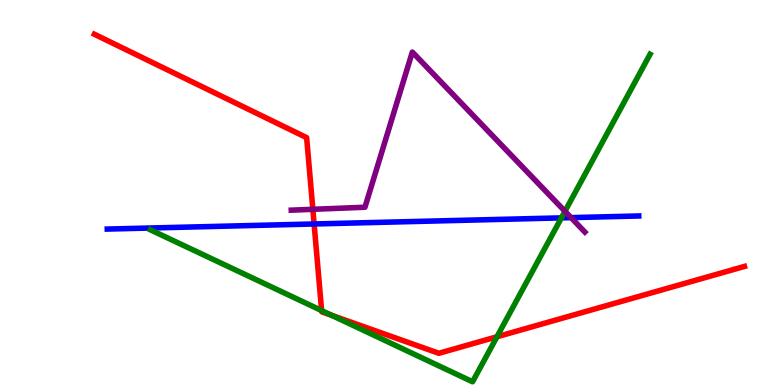[{'lines': ['blue', 'red'], 'intersections': [{'x': 4.05, 'y': 4.18}]}, {'lines': ['green', 'red'], 'intersections': [{'x': 4.15, 'y': 1.93}, {'x': 4.28, 'y': 1.81}, {'x': 6.41, 'y': 1.25}]}, {'lines': ['purple', 'red'], 'intersections': [{'x': 4.04, 'y': 4.56}]}, {'lines': ['blue', 'green'], 'intersections': [{'x': 7.24, 'y': 4.34}]}, {'lines': ['blue', 'purple'], 'intersections': [{'x': 7.37, 'y': 4.35}]}, {'lines': ['green', 'purple'], 'intersections': [{'x': 7.29, 'y': 4.51}]}]